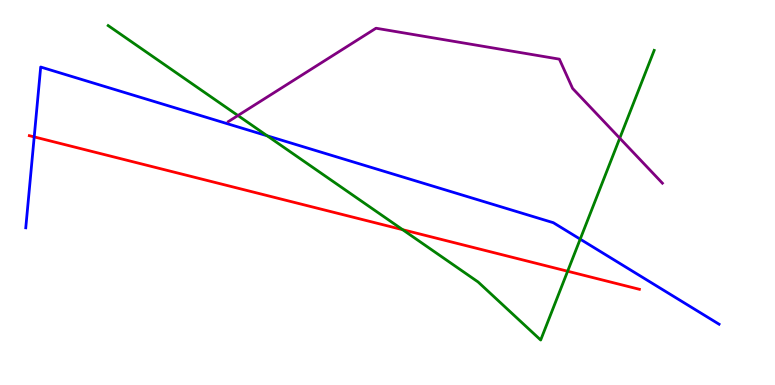[{'lines': ['blue', 'red'], 'intersections': [{'x': 0.441, 'y': 6.44}]}, {'lines': ['green', 'red'], 'intersections': [{'x': 5.2, 'y': 4.03}, {'x': 7.32, 'y': 2.96}]}, {'lines': ['purple', 'red'], 'intersections': []}, {'lines': ['blue', 'green'], 'intersections': [{'x': 3.45, 'y': 6.47}, {'x': 7.49, 'y': 3.79}]}, {'lines': ['blue', 'purple'], 'intersections': []}, {'lines': ['green', 'purple'], 'intersections': [{'x': 3.07, 'y': 7.0}, {'x': 8.0, 'y': 6.41}]}]